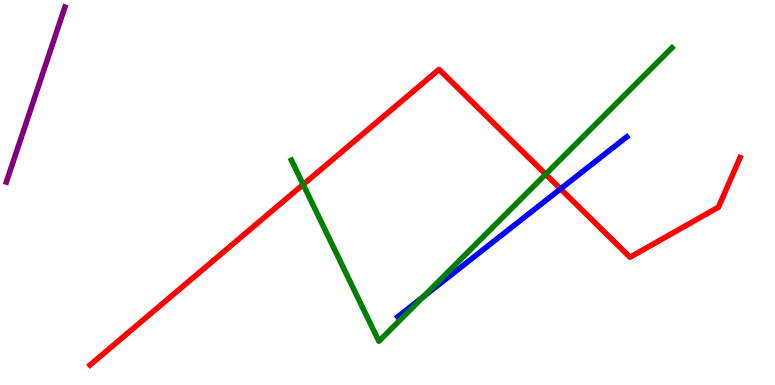[{'lines': ['blue', 'red'], 'intersections': [{'x': 7.23, 'y': 5.09}]}, {'lines': ['green', 'red'], 'intersections': [{'x': 3.91, 'y': 5.21}, {'x': 7.04, 'y': 5.47}]}, {'lines': ['purple', 'red'], 'intersections': []}, {'lines': ['blue', 'green'], 'intersections': [{'x': 5.46, 'y': 2.29}]}, {'lines': ['blue', 'purple'], 'intersections': []}, {'lines': ['green', 'purple'], 'intersections': []}]